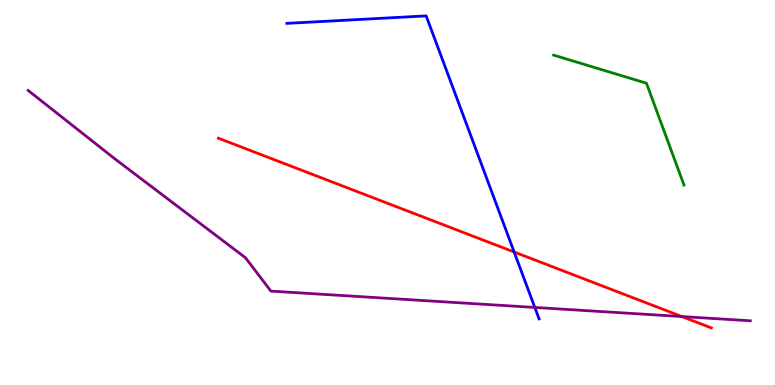[{'lines': ['blue', 'red'], 'intersections': [{'x': 6.63, 'y': 3.45}]}, {'lines': ['green', 'red'], 'intersections': []}, {'lines': ['purple', 'red'], 'intersections': [{'x': 8.8, 'y': 1.78}]}, {'lines': ['blue', 'green'], 'intersections': []}, {'lines': ['blue', 'purple'], 'intersections': [{'x': 6.9, 'y': 2.01}]}, {'lines': ['green', 'purple'], 'intersections': []}]